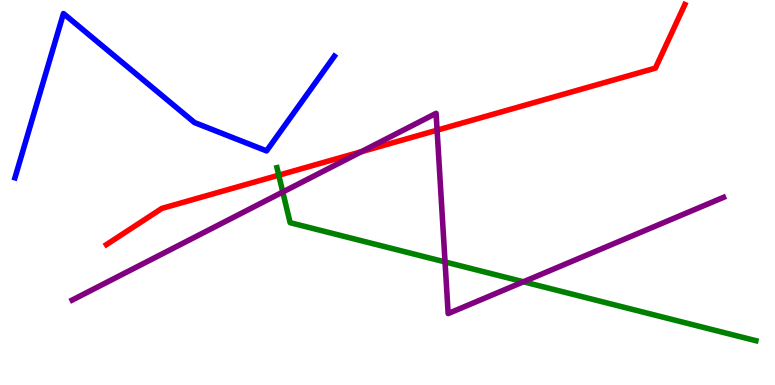[{'lines': ['blue', 'red'], 'intersections': []}, {'lines': ['green', 'red'], 'intersections': [{'x': 3.6, 'y': 5.45}]}, {'lines': ['purple', 'red'], 'intersections': [{'x': 4.66, 'y': 6.06}, {'x': 5.64, 'y': 6.62}]}, {'lines': ['blue', 'green'], 'intersections': []}, {'lines': ['blue', 'purple'], 'intersections': []}, {'lines': ['green', 'purple'], 'intersections': [{'x': 3.65, 'y': 5.01}, {'x': 5.74, 'y': 3.2}, {'x': 6.75, 'y': 2.68}]}]